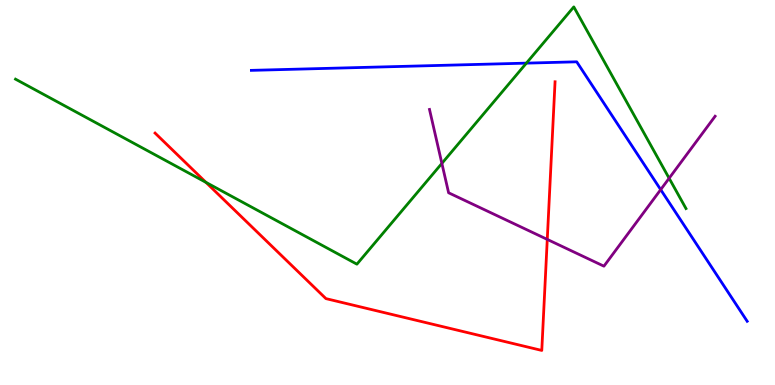[{'lines': ['blue', 'red'], 'intersections': []}, {'lines': ['green', 'red'], 'intersections': [{'x': 2.66, 'y': 5.26}]}, {'lines': ['purple', 'red'], 'intersections': [{'x': 7.06, 'y': 3.78}]}, {'lines': ['blue', 'green'], 'intersections': [{'x': 6.79, 'y': 8.36}]}, {'lines': ['blue', 'purple'], 'intersections': [{'x': 8.53, 'y': 5.07}]}, {'lines': ['green', 'purple'], 'intersections': [{'x': 5.7, 'y': 5.76}, {'x': 8.63, 'y': 5.37}]}]